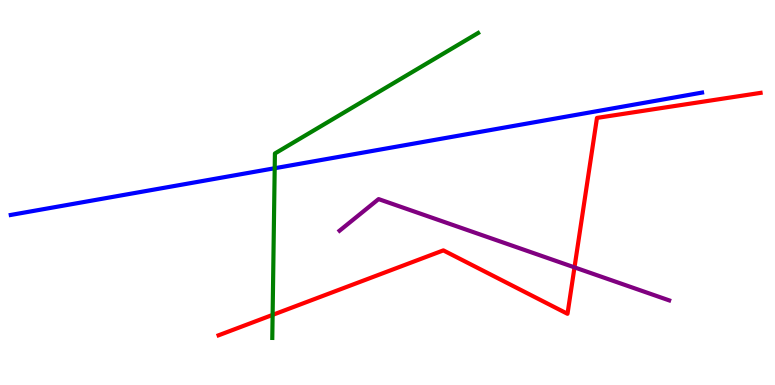[{'lines': ['blue', 'red'], 'intersections': []}, {'lines': ['green', 'red'], 'intersections': [{'x': 3.52, 'y': 1.82}]}, {'lines': ['purple', 'red'], 'intersections': [{'x': 7.41, 'y': 3.06}]}, {'lines': ['blue', 'green'], 'intersections': [{'x': 3.54, 'y': 5.63}]}, {'lines': ['blue', 'purple'], 'intersections': []}, {'lines': ['green', 'purple'], 'intersections': []}]